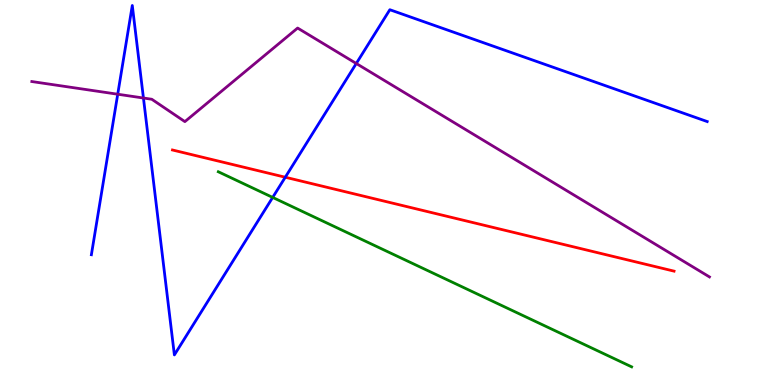[{'lines': ['blue', 'red'], 'intersections': [{'x': 3.68, 'y': 5.4}]}, {'lines': ['green', 'red'], 'intersections': []}, {'lines': ['purple', 'red'], 'intersections': []}, {'lines': ['blue', 'green'], 'intersections': [{'x': 3.52, 'y': 4.87}]}, {'lines': ['blue', 'purple'], 'intersections': [{'x': 1.52, 'y': 7.55}, {'x': 1.85, 'y': 7.45}, {'x': 4.6, 'y': 8.35}]}, {'lines': ['green', 'purple'], 'intersections': []}]